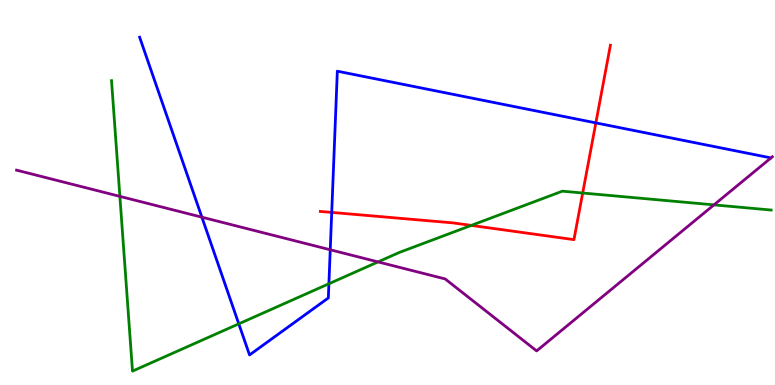[{'lines': ['blue', 'red'], 'intersections': [{'x': 4.28, 'y': 4.48}, {'x': 7.69, 'y': 6.81}]}, {'lines': ['green', 'red'], 'intersections': [{'x': 6.08, 'y': 4.15}, {'x': 7.52, 'y': 4.99}]}, {'lines': ['purple', 'red'], 'intersections': []}, {'lines': ['blue', 'green'], 'intersections': [{'x': 3.08, 'y': 1.59}, {'x': 4.24, 'y': 2.63}]}, {'lines': ['blue', 'purple'], 'intersections': [{'x': 2.6, 'y': 4.36}, {'x': 4.26, 'y': 3.51}]}, {'lines': ['green', 'purple'], 'intersections': [{'x': 1.55, 'y': 4.9}, {'x': 4.88, 'y': 3.2}, {'x': 9.21, 'y': 4.68}]}]